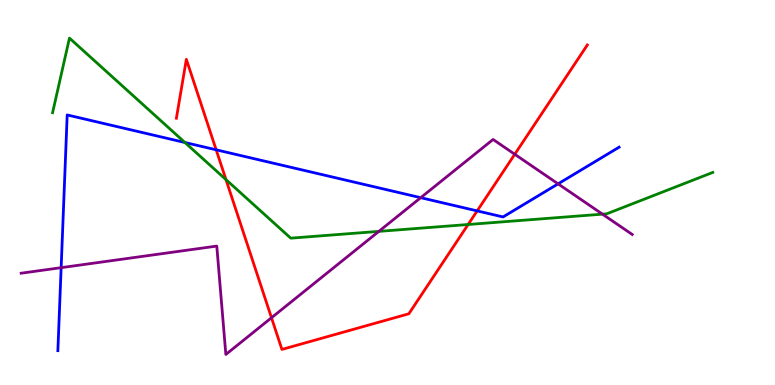[{'lines': ['blue', 'red'], 'intersections': [{'x': 2.79, 'y': 6.11}, {'x': 6.16, 'y': 4.52}]}, {'lines': ['green', 'red'], 'intersections': [{'x': 2.92, 'y': 5.33}, {'x': 6.04, 'y': 4.17}]}, {'lines': ['purple', 'red'], 'intersections': [{'x': 3.5, 'y': 1.75}, {'x': 6.64, 'y': 5.99}]}, {'lines': ['blue', 'green'], 'intersections': [{'x': 2.39, 'y': 6.3}]}, {'lines': ['blue', 'purple'], 'intersections': [{'x': 0.789, 'y': 3.05}, {'x': 5.43, 'y': 4.87}, {'x': 7.2, 'y': 5.22}]}, {'lines': ['green', 'purple'], 'intersections': [{'x': 4.89, 'y': 3.99}, {'x': 7.77, 'y': 4.44}]}]